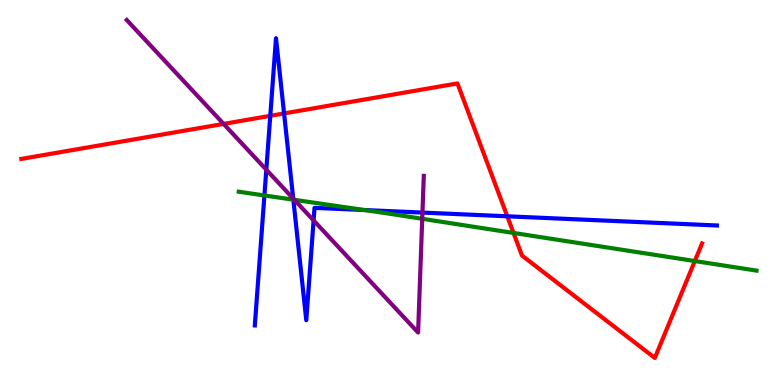[{'lines': ['blue', 'red'], 'intersections': [{'x': 3.49, 'y': 6.99}, {'x': 3.67, 'y': 7.05}, {'x': 6.55, 'y': 4.38}]}, {'lines': ['green', 'red'], 'intersections': [{'x': 6.63, 'y': 3.95}, {'x': 8.97, 'y': 3.22}]}, {'lines': ['purple', 'red'], 'intersections': [{'x': 2.89, 'y': 6.78}]}, {'lines': ['blue', 'green'], 'intersections': [{'x': 3.41, 'y': 4.92}, {'x': 3.79, 'y': 4.81}, {'x': 4.7, 'y': 4.54}]}, {'lines': ['blue', 'purple'], 'intersections': [{'x': 3.44, 'y': 5.59}, {'x': 3.78, 'y': 4.84}, {'x': 4.05, 'y': 4.27}, {'x': 5.45, 'y': 4.48}]}, {'lines': ['green', 'purple'], 'intersections': [{'x': 3.8, 'y': 4.81}, {'x': 5.45, 'y': 4.32}]}]